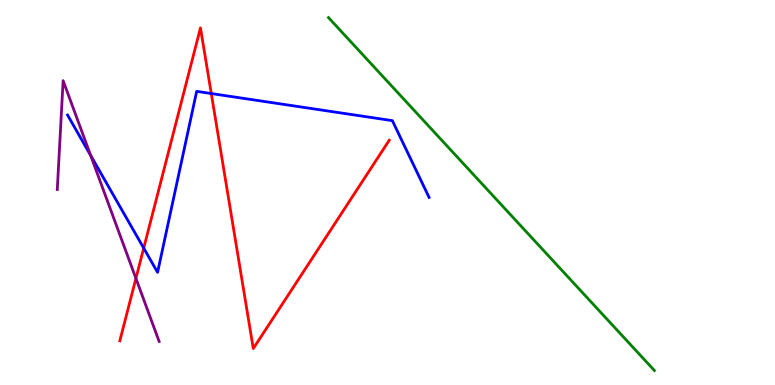[{'lines': ['blue', 'red'], 'intersections': [{'x': 1.85, 'y': 3.55}, {'x': 2.73, 'y': 7.57}]}, {'lines': ['green', 'red'], 'intersections': []}, {'lines': ['purple', 'red'], 'intersections': [{'x': 1.75, 'y': 2.77}]}, {'lines': ['blue', 'green'], 'intersections': []}, {'lines': ['blue', 'purple'], 'intersections': [{'x': 1.17, 'y': 5.96}]}, {'lines': ['green', 'purple'], 'intersections': []}]